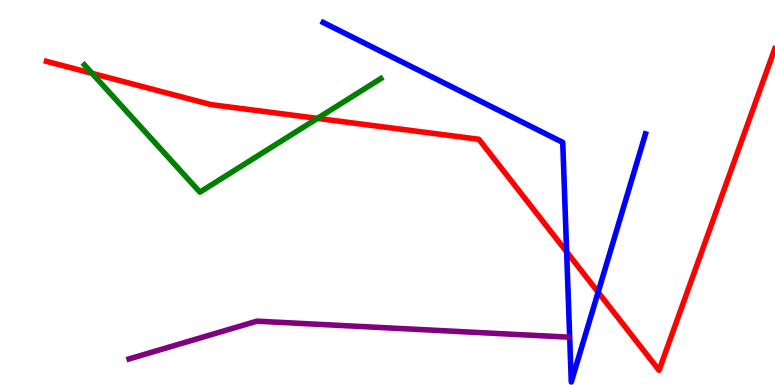[{'lines': ['blue', 'red'], 'intersections': [{'x': 7.31, 'y': 3.46}, {'x': 7.72, 'y': 2.41}]}, {'lines': ['green', 'red'], 'intersections': [{'x': 1.19, 'y': 8.1}, {'x': 4.1, 'y': 6.93}]}, {'lines': ['purple', 'red'], 'intersections': []}, {'lines': ['blue', 'green'], 'intersections': []}, {'lines': ['blue', 'purple'], 'intersections': []}, {'lines': ['green', 'purple'], 'intersections': []}]